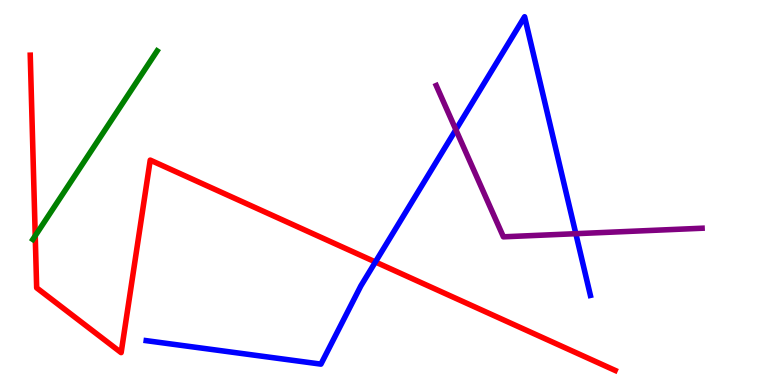[{'lines': ['blue', 'red'], 'intersections': [{'x': 4.84, 'y': 3.2}]}, {'lines': ['green', 'red'], 'intersections': [{'x': 0.455, 'y': 3.88}]}, {'lines': ['purple', 'red'], 'intersections': []}, {'lines': ['blue', 'green'], 'intersections': []}, {'lines': ['blue', 'purple'], 'intersections': [{'x': 5.88, 'y': 6.63}, {'x': 7.43, 'y': 3.93}]}, {'lines': ['green', 'purple'], 'intersections': []}]